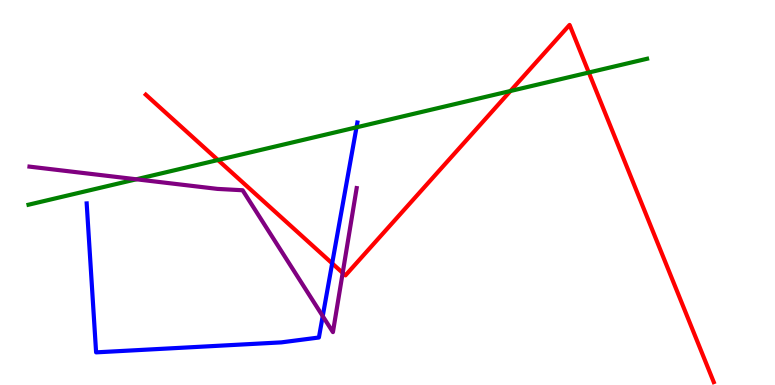[{'lines': ['blue', 'red'], 'intersections': [{'x': 4.29, 'y': 3.16}]}, {'lines': ['green', 'red'], 'intersections': [{'x': 2.81, 'y': 5.84}, {'x': 6.59, 'y': 7.64}, {'x': 7.6, 'y': 8.12}]}, {'lines': ['purple', 'red'], 'intersections': [{'x': 4.42, 'y': 2.91}]}, {'lines': ['blue', 'green'], 'intersections': [{'x': 4.6, 'y': 6.69}]}, {'lines': ['blue', 'purple'], 'intersections': [{'x': 4.16, 'y': 1.79}]}, {'lines': ['green', 'purple'], 'intersections': [{'x': 1.76, 'y': 5.34}]}]